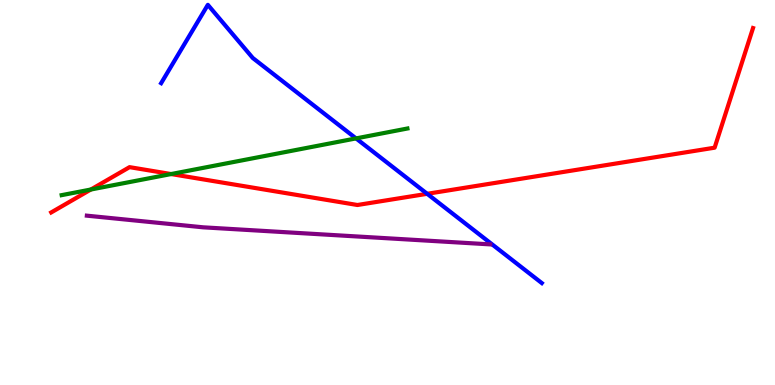[{'lines': ['blue', 'red'], 'intersections': [{'x': 5.51, 'y': 4.97}]}, {'lines': ['green', 'red'], 'intersections': [{'x': 1.17, 'y': 5.08}, {'x': 2.21, 'y': 5.48}]}, {'lines': ['purple', 'red'], 'intersections': []}, {'lines': ['blue', 'green'], 'intersections': [{'x': 4.59, 'y': 6.41}]}, {'lines': ['blue', 'purple'], 'intersections': []}, {'lines': ['green', 'purple'], 'intersections': []}]